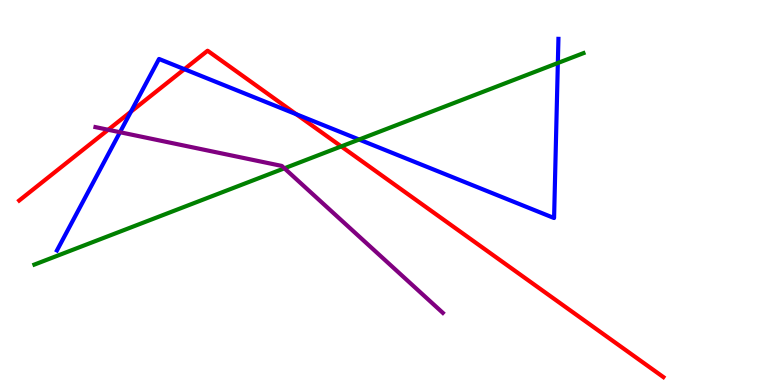[{'lines': ['blue', 'red'], 'intersections': [{'x': 1.69, 'y': 7.1}, {'x': 2.38, 'y': 8.2}, {'x': 3.82, 'y': 7.03}]}, {'lines': ['green', 'red'], 'intersections': [{'x': 4.4, 'y': 6.2}]}, {'lines': ['purple', 'red'], 'intersections': [{'x': 1.4, 'y': 6.63}]}, {'lines': ['blue', 'green'], 'intersections': [{'x': 4.63, 'y': 6.38}, {'x': 7.2, 'y': 8.36}]}, {'lines': ['blue', 'purple'], 'intersections': [{'x': 1.55, 'y': 6.57}]}, {'lines': ['green', 'purple'], 'intersections': [{'x': 3.67, 'y': 5.63}]}]